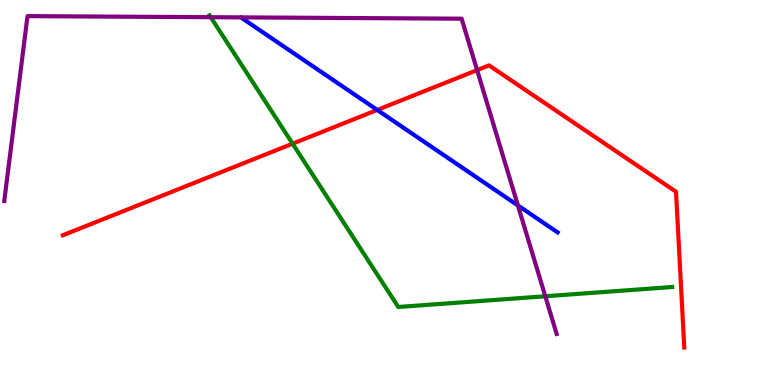[{'lines': ['blue', 'red'], 'intersections': [{'x': 4.87, 'y': 7.14}]}, {'lines': ['green', 'red'], 'intersections': [{'x': 3.78, 'y': 6.27}]}, {'lines': ['purple', 'red'], 'intersections': [{'x': 6.16, 'y': 8.18}]}, {'lines': ['blue', 'green'], 'intersections': []}, {'lines': ['blue', 'purple'], 'intersections': [{'x': 6.68, 'y': 4.66}]}, {'lines': ['green', 'purple'], 'intersections': [{'x': 2.72, 'y': 9.55}, {'x': 7.04, 'y': 2.3}]}]